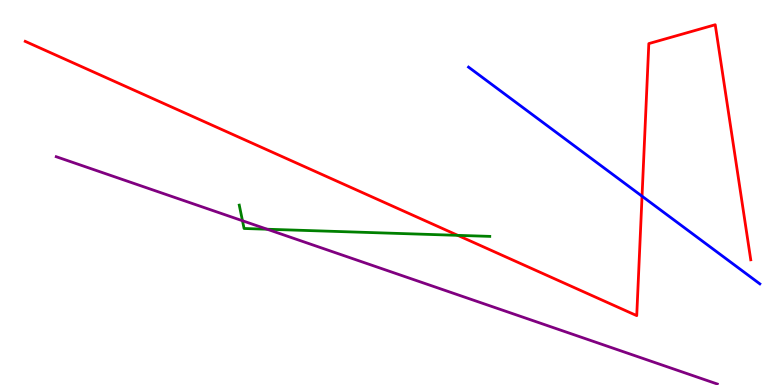[{'lines': ['blue', 'red'], 'intersections': [{'x': 8.28, 'y': 4.9}]}, {'lines': ['green', 'red'], 'intersections': [{'x': 5.91, 'y': 3.89}]}, {'lines': ['purple', 'red'], 'intersections': []}, {'lines': ['blue', 'green'], 'intersections': []}, {'lines': ['blue', 'purple'], 'intersections': []}, {'lines': ['green', 'purple'], 'intersections': [{'x': 3.13, 'y': 4.27}, {'x': 3.45, 'y': 4.05}]}]